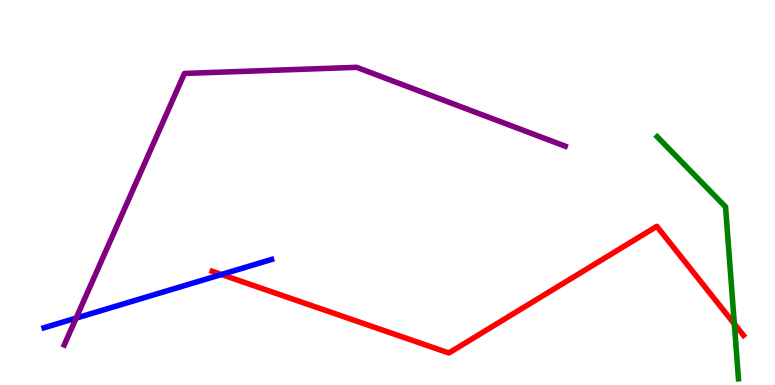[{'lines': ['blue', 'red'], 'intersections': [{'x': 2.86, 'y': 2.87}]}, {'lines': ['green', 'red'], 'intersections': [{'x': 9.48, 'y': 1.59}]}, {'lines': ['purple', 'red'], 'intersections': []}, {'lines': ['blue', 'green'], 'intersections': []}, {'lines': ['blue', 'purple'], 'intersections': [{'x': 0.982, 'y': 1.74}]}, {'lines': ['green', 'purple'], 'intersections': []}]